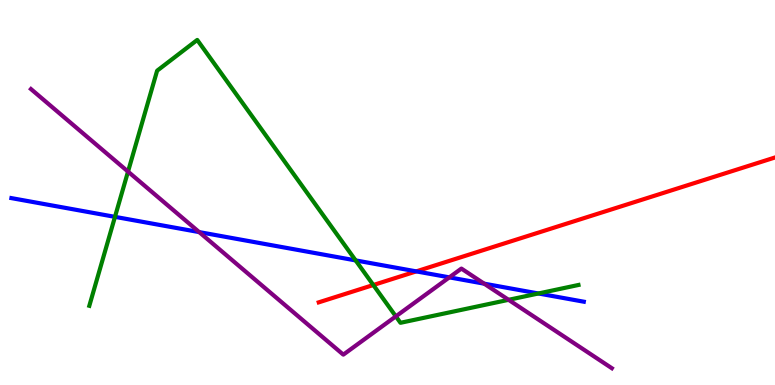[{'lines': ['blue', 'red'], 'intersections': [{'x': 5.37, 'y': 2.95}]}, {'lines': ['green', 'red'], 'intersections': [{'x': 4.82, 'y': 2.6}]}, {'lines': ['purple', 'red'], 'intersections': []}, {'lines': ['blue', 'green'], 'intersections': [{'x': 1.48, 'y': 4.37}, {'x': 4.59, 'y': 3.24}, {'x': 6.95, 'y': 2.38}]}, {'lines': ['blue', 'purple'], 'intersections': [{'x': 2.57, 'y': 3.97}, {'x': 5.8, 'y': 2.8}, {'x': 6.25, 'y': 2.63}]}, {'lines': ['green', 'purple'], 'intersections': [{'x': 1.65, 'y': 5.54}, {'x': 5.11, 'y': 1.78}, {'x': 6.56, 'y': 2.21}]}]